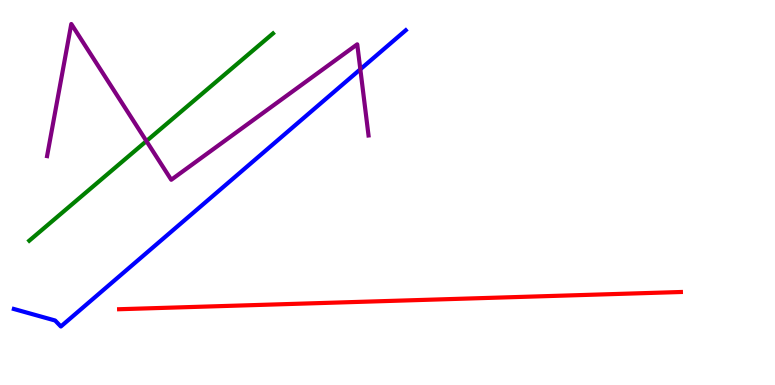[{'lines': ['blue', 'red'], 'intersections': []}, {'lines': ['green', 'red'], 'intersections': []}, {'lines': ['purple', 'red'], 'intersections': []}, {'lines': ['blue', 'green'], 'intersections': []}, {'lines': ['blue', 'purple'], 'intersections': [{'x': 4.65, 'y': 8.2}]}, {'lines': ['green', 'purple'], 'intersections': [{'x': 1.89, 'y': 6.34}]}]